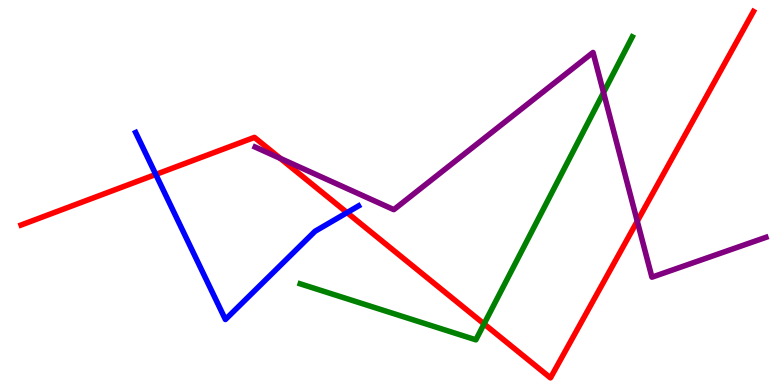[{'lines': ['blue', 'red'], 'intersections': [{'x': 2.01, 'y': 5.47}, {'x': 4.48, 'y': 4.48}]}, {'lines': ['green', 'red'], 'intersections': [{'x': 6.25, 'y': 1.59}]}, {'lines': ['purple', 'red'], 'intersections': [{'x': 3.62, 'y': 5.89}, {'x': 8.22, 'y': 4.25}]}, {'lines': ['blue', 'green'], 'intersections': []}, {'lines': ['blue', 'purple'], 'intersections': []}, {'lines': ['green', 'purple'], 'intersections': [{'x': 7.79, 'y': 7.6}]}]